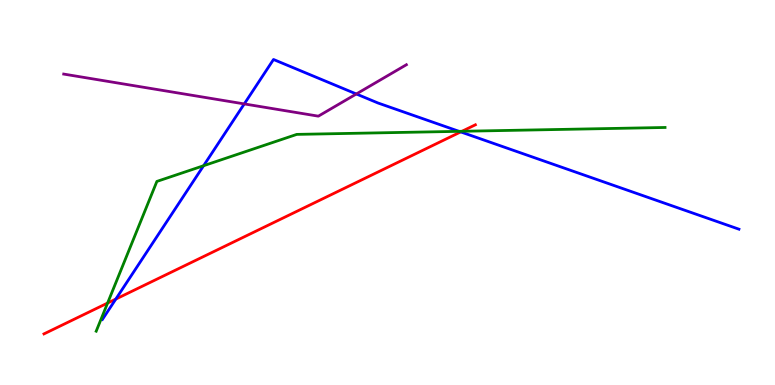[{'lines': ['blue', 'red'], 'intersections': [{'x': 1.49, 'y': 2.23}, {'x': 5.94, 'y': 6.57}]}, {'lines': ['green', 'red'], 'intersections': [{'x': 1.39, 'y': 2.13}, {'x': 5.96, 'y': 6.59}]}, {'lines': ['purple', 'red'], 'intersections': []}, {'lines': ['blue', 'green'], 'intersections': [{'x': 2.63, 'y': 5.7}, {'x': 5.92, 'y': 6.59}]}, {'lines': ['blue', 'purple'], 'intersections': [{'x': 3.15, 'y': 7.3}, {'x': 4.6, 'y': 7.56}]}, {'lines': ['green', 'purple'], 'intersections': []}]